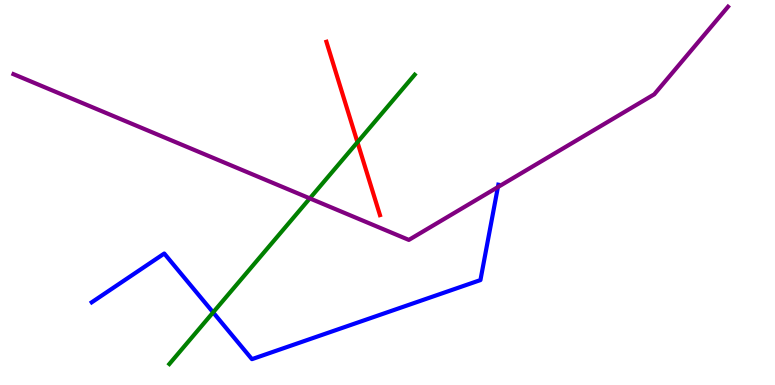[{'lines': ['blue', 'red'], 'intersections': []}, {'lines': ['green', 'red'], 'intersections': [{'x': 4.61, 'y': 6.31}]}, {'lines': ['purple', 'red'], 'intersections': []}, {'lines': ['blue', 'green'], 'intersections': [{'x': 2.75, 'y': 1.89}]}, {'lines': ['blue', 'purple'], 'intersections': [{'x': 6.42, 'y': 5.14}]}, {'lines': ['green', 'purple'], 'intersections': [{'x': 4.0, 'y': 4.85}]}]